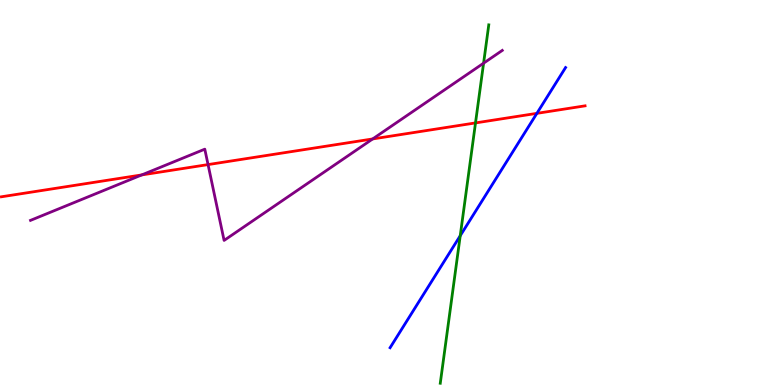[{'lines': ['blue', 'red'], 'intersections': [{'x': 6.93, 'y': 7.06}]}, {'lines': ['green', 'red'], 'intersections': [{'x': 6.14, 'y': 6.81}]}, {'lines': ['purple', 'red'], 'intersections': [{'x': 1.83, 'y': 5.46}, {'x': 2.68, 'y': 5.72}, {'x': 4.81, 'y': 6.39}]}, {'lines': ['blue', 'green'], 'intersections': [{'x': 5.94, 'y': 3.88}]}, {'lines': ['blue', 'purple'], 'intersections': []}, {'lines': ['green', 'purple'], 'intersections': [{'x': 6.24, 'y': 8.36}]}]